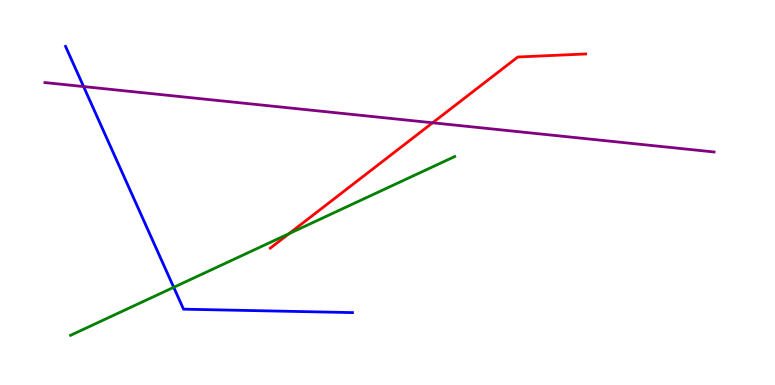[{'lines': ['blue', 'red'], 'intersections': []}, {'lines': ['green', 'red'], 'intersections': [{'x': 3.73, 'y': 3.93}]}, {'lines': ['purple', 'red'], 'intersections': [{'x': 5.58, 'y': 6.81}]}, {'lines': ['blue', 'green'], 'intersections': [{'x': 2.24, 'y': 2.54}]}, {'lines': ['blue', 'purple'], 'intersections': [{'x': 1.08, 'y': 7.75}]}, {'lines': ['green', 'purple'], 'intersections': []}]